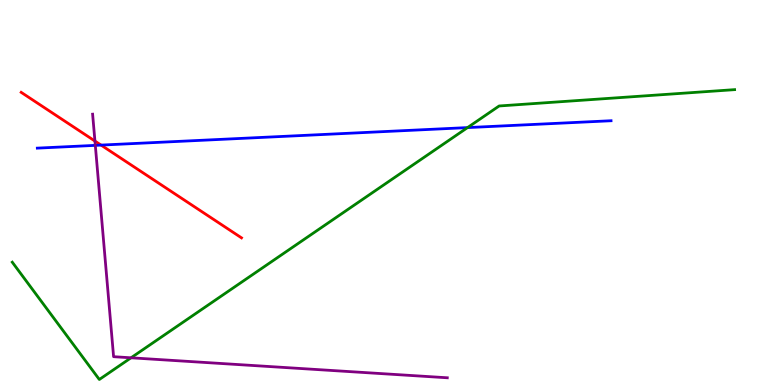[{'lines': ['blue', 'red'], 'intersections': [{'x': 1.3, 'y': 6.23}]}, {'lines': ['green', 'red'], 'intersections': []}, {'lines': ['purple', 'red'], 'intersections': [{'x': 1.23, 'y': 6.34}]}, {'lines': ['blue', 'green'], 'intersections': [{'x': 6.03, 'y': 6.69}]}, {'lines': ['blue', 'purple'], 'intersections': [{'x': 1.23, 'y': 6.22}]}, {'lines': ['green', 'purple'], 'intersections': [{'x': 1.69, 'y': 0.707}]}]